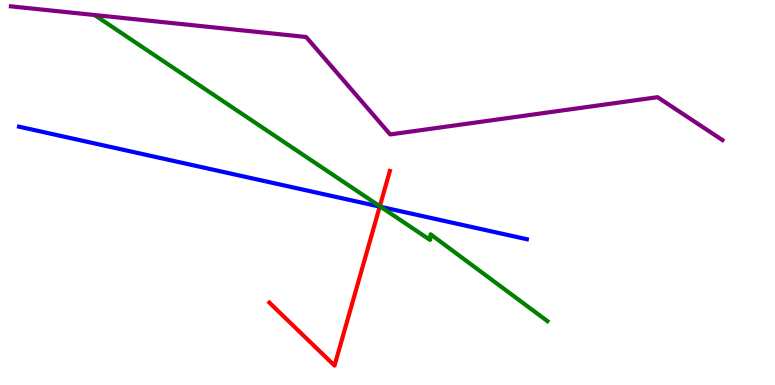[{'lines': ['blue', 'red'], 'intersections': [{'x': 4.9, 'y': 4.63}]}, {'lines': ['green', 'red'], 'intersections': [{'x': 4.9, 'y': 4.64}]}, {'lines': ['purple', 'red'], 'intersections': []}, {'lines': ['blue', 'green'], 'intersections': [{'x': 4.91, 'y': 4.63}]}, {'lines': ['blue', 'purple'], 'intersections': []}, {'lines': ['green', 'purple'], 'intersections': []}]